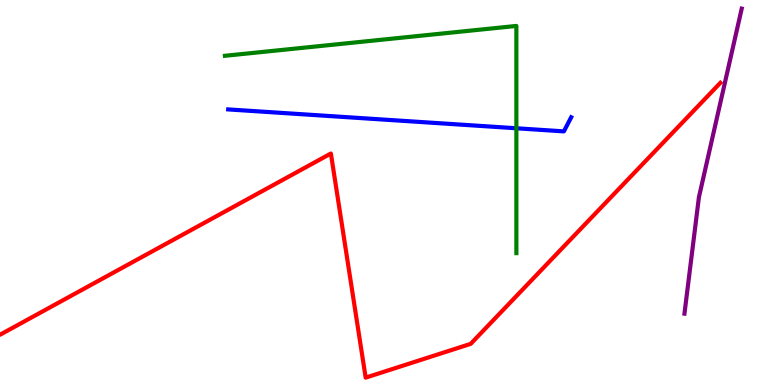[{'lines': ['blue', 'red'], 'intersections': []}, {'lines': ['green', 'red'], 'intersections': []}, {'lines': ['purple', 'red'], 'intersections': []}, {'lines': ['blue', 'green'], 'intersections': [{'x': 6.66, 'y': 6.67}]}, {'lines': ['blue', 'purple'], 'intersections': []}, {'lines': ['green', 'purple'], 'intersections': []}]